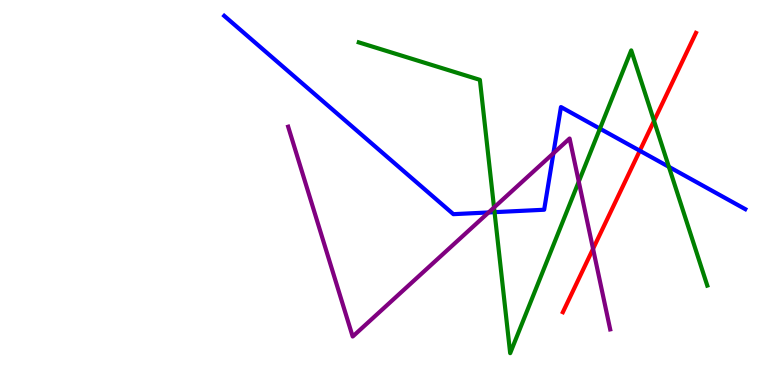[{'lines': ['blue', 'red'], 'intersections': [{'x': 8.26, 'y': 6.09}]}, {'lines': ['green', 'red'], 'intersections': [{'x': 8.44, 'y': 6.86}]}, {'lines': ['purple', 'red'], 'intersections': [{'x': 7.65, 'y': 3.54}]}, {'lines': ['blue', 'green'], 'intersections': [{'x': 6.38, 'y': 4.49}, {'x': 7.74, 'y': 6.66}, {'x': 8.63, 'y': 5.67}]}, {'lines': ['blue', 'purple'], 'intersections': [{'x': 6.3, 'y': 4.48}, {'x': 7.14, 'y': 6.02}]}, {'lines': ['green', 'purple'], 'intersections': [{'x': 6.37, 'y': 4.61}, {'x': 7.47, 'y': 5.28}]}]